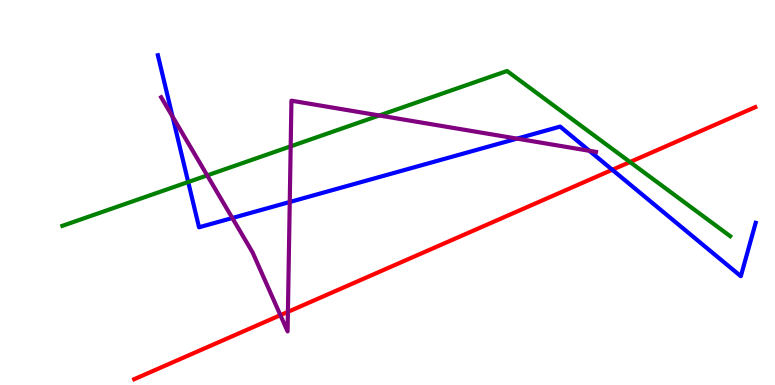[{'lines': ['blue', 'red'], 'intersections': [{'x': 7.9, 'y': 5.59}]}, {'lines': ['green', 'red'], 'intersections': [{'x': 8.13, 'y': 5.79}]}, {'lines': ['purple', 'red'], 'intersections': [{'x': 3.62, 'y': 1.81}, {'x': 3.72, 'y': 1.9}]}, {'lines': ['blue', 'green'], 'intersections': [{'x': 2.43, 'y': 5.27}]}, {'lines': ['blue', 'purple'], 'intersections': [{'x': 2.23, 'y': 6.97}, {'x': 3.0, 'y': 4.34}, {'x': 3.74, 'y': 4.75}, {'x': 6.67, 'y': 6.4}, {'x': 7.6, 'y': 6.08}]}, {'lines': ['green', 'purple'], 'intersections': [{'x': 2.67, 'y': 5.44}, {'x': 3.75, 'y': 6.2}, {'x': 4.89, 'y': 7.0}]}]